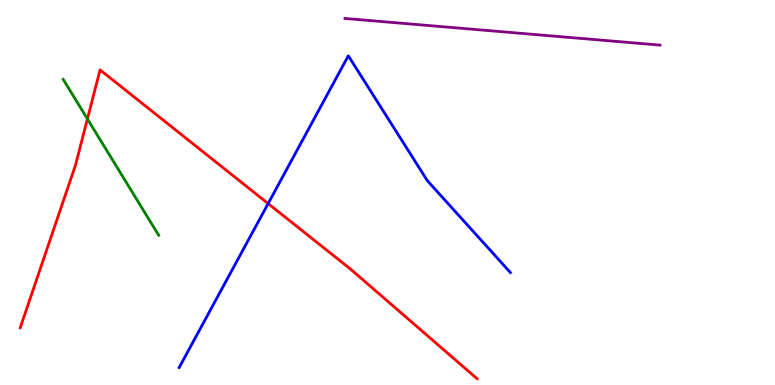[{'lines': ['blue', 'red'], 'intersections': [{'x': 3.46, 'y': 4.71}]}, {'lines': ['green', 'red'], 'intersections': [{'x': 1.13, 'y': 6.91}]}, {'lines': ['purple', 'red'], 'intersections': []}, {'lines': ['blue', 'green'], 'intersections': []}, {'lines': ['blue', 'purple'], 'intersections': []}, {'lines': ['green', 'purple'], 'intersections': []}]